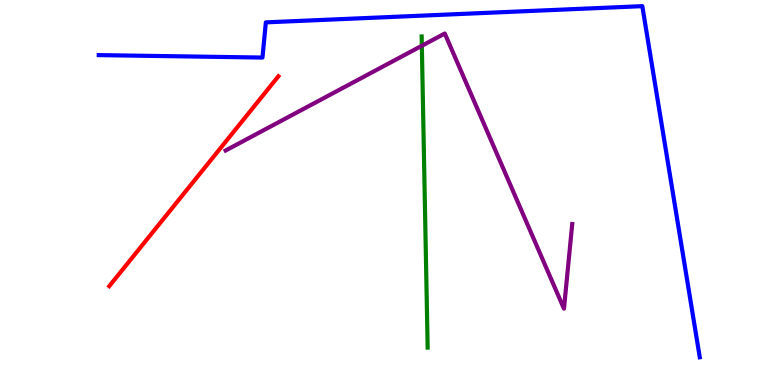[{'lines': ['blue', 'red'], 'intersections': []}, {'lines': ['green', 'red'], 'intersections': []}, {'lines': ['purple', 'red'], 'intersections': []}, {'lines': ['blue', 'green'], 'intersections': []}, {'lines': ['blue', 'purple'], 'intersections': []}, {'lines': ['green', 'purple'], 'intersections': [{'x': 5.44, 'y': 8.81}]}]